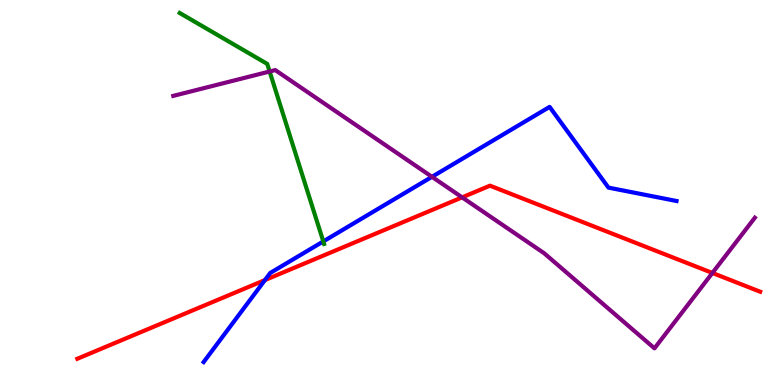[{'lines': ['blue', 'red'], 'intersections': [{'x': 3.42, 'y': 2.73}]}, {'lines': ['green', 'red'], 'intersections': []}, {'lines': ['purple', 'red'], 'intersections': [{'x': 5.96, 'y': 4.87}, {'x': 9.19, 'y': 2.91}]}, {'lines': ['blue', 'green'], 'intersections': [{'x': 4.17, 'y': 3.73}]}, {'lines': ['blue', 'purple'], 'intersections': [{'x': 5.57, 'y': 5.41}]}, {'lines': ['green', 'purple'], 'intersections': [{'x': 3.48, 'y': 8.14}]}]